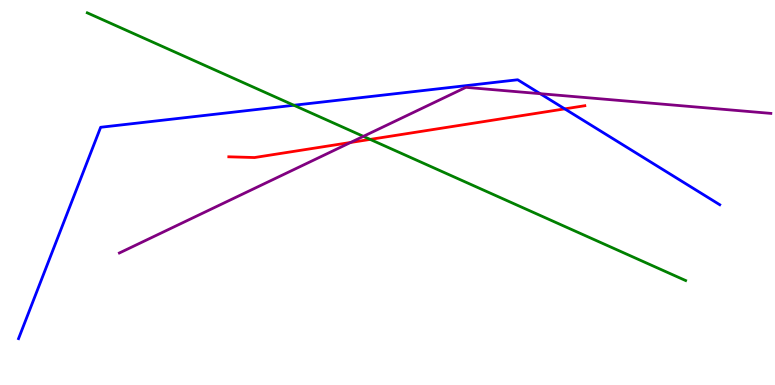[{'lines': ['blue', 'red'], 'intersections': [{'x': 7.29, 'y': 7.17}]}, {'lines': ['green', 'red'], 'intersections': [{'x': 4.78, 'y': 6.38}]}, {'lines': ['purple', 'red'], 'intersections': [{'x': 4.52, 'y': 6.3}]}, {'lines': ['blue', 'green'], 'intersections': [{'x': 3.79, 'y': 7.27}]}, {'lines': ['blue', 'purple'], 'intersections': [{'x': 6.97, 'y': 7.57}]}, {'lines': ['green', 'purple'], 'intersections': [{'x': 4.69, 'y': 6.46}]}]